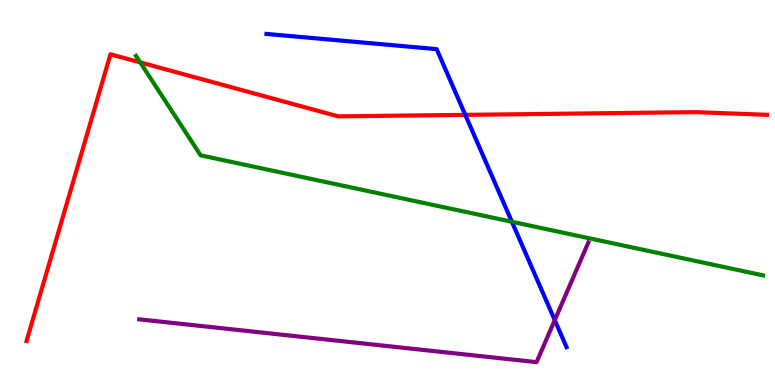[{'lines': ['blue', 'red'], 'intersections': [{'x': 6.0, 'y': 7.02}]}, {'lines': ['green', 'red'], 'intersections': [{'x': 1.81, 'y': 8.38}]}, {'lines': ['purple', 'red'], 'intersections': []}, {'lines': ['blue', 'green'], 'intersections': [{'x': 6.61, 'y': 4.24}]}, {'lines': ['blue', 'purple'], 'intersections': [{'x': 7.16, 'y': 1.68}]}, {'lines': ['green', 'purple'], 'intersections': []}]